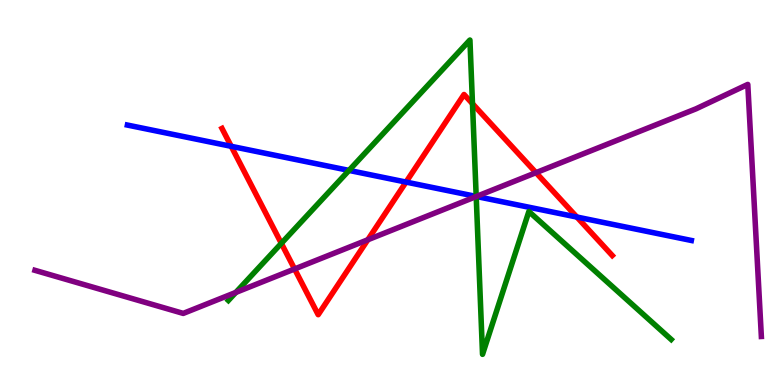[{'lines': ['blue', 'red'], 'intersections': [{'x': 2.98, 'y': 6.2}, {'x': 5.24, 'y': 5.27}, {'x': 7.44, 'y': 4.36}]}, {'lines': ['green', 'red'], 'intersections': [{'x': 3.63, 'y': 3.68}, {'x': 6.1, 'y': 7.31}]}, {'lines': ['purple', 'red'], 'intersections': [{'x': 3.8, 'y': 3.01}, {'x': 4.75, 'y': 3.77}, {'x': 6.92, 'y': 5.52}]}, {'lines': ['blue', 'green'], 'intersections': [{'x': 4.5, 'y': 5.57}, {'x': 6.14, 'y': 4.9}]}, {'lines': ['blue', 'purple'], 'intersections': [{'x': 6.15, 'y': 4.9}]}, {'lines': ['green', 'purple'], 'intersections': [{'x': 3.04, 'y': 2.4}, {'x': 6.14, 'y': 4.9}]}]